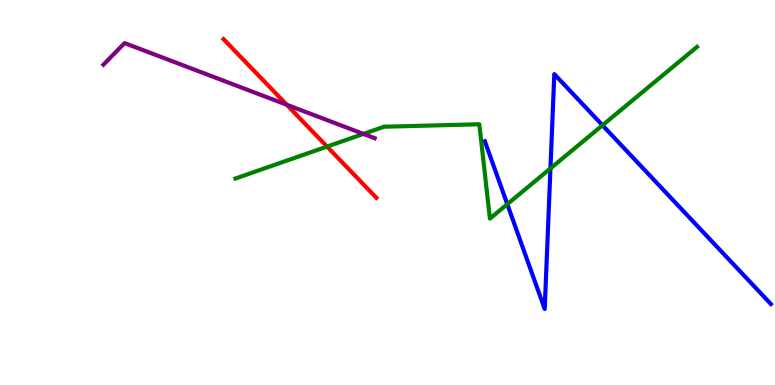[{'lines': ['blue', 'red'], 'intersections': []}, {'lines': ['green', 'red'], 'intersections': [{'x': 4.22, 'y': 6.19}]}, {'lines': ['purple', 'red'], 'intersections': [{'x': 3.7, 'y': 7.28}]}, {'lines': ['blue', 'green'], 'intersections': [{'x': 6.55, 'y': 4.7}, {'x': 7.1, 'y': 5.63}, {'x': 7.77, 'y': 6.75}]}, {'lines': ['blue', 'purple'], 'intersections': []}, {'lines': ['green', 'purple'], 'intersections': [{'x': 4.69, 'y': 6.52}]}]